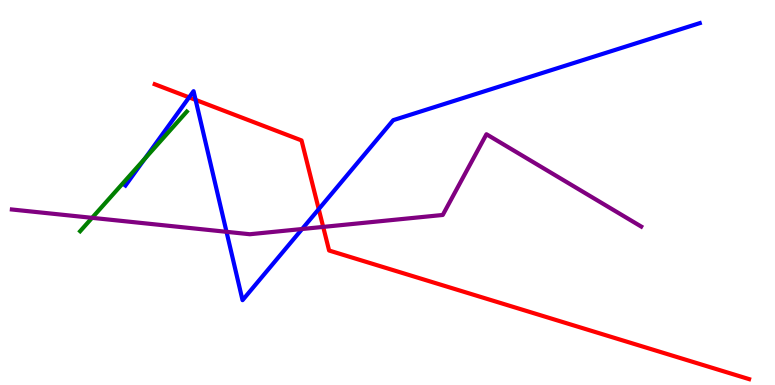[{'lines': ['blue', 'red'], 'intersections': [{'x': 2.44, 'y': 7.47}, {'x': 2.52, 'y': 7.41}, {'x': 4.11, 'y': 4.57}]}, {'lines': ['green', 'red'], 'intersections': []}, {'lines': ['purple', 'red'], 'intersections': [{'x': 4.17, 'y': 4.11}]}, {'lines': ['blue', 'green'], 'intersections': [{'x': 1.87, 'y': 5.88}]}, {'lines': ['blue', 'purple'], 'intersections': [{'x': 2.92, 'y': 3.98}, {'x': 3.9, 'y': 4.05}]}, {'lines': ['green', 'purple'], 'intersections': [{'x': 1.19, 'y': 4.34}]}]